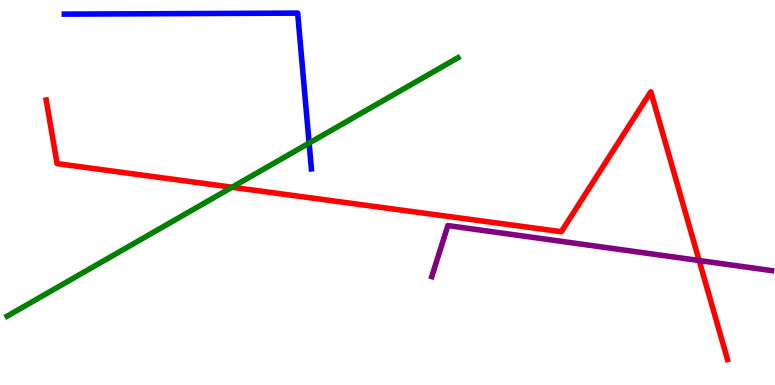[{'lines': ['blue', 'red'], 'intersections': []}, {'lines': ['green', 'red'], 'intersections': [{'x': 2.99, 'y': 5.14}]}, {'lines': ['purple', 'red'], 'intersections': [{'x': 9.02, 'y': 3.23}]}, {'lines': ['blue', 'green'], 'intersections': [{'x': 3.99, 'y': 6.28}]}, {'lines': ['blue', 'purple'], 'intersections': []}, {'lines': ['green', 'purple'], 'intersections': []}]